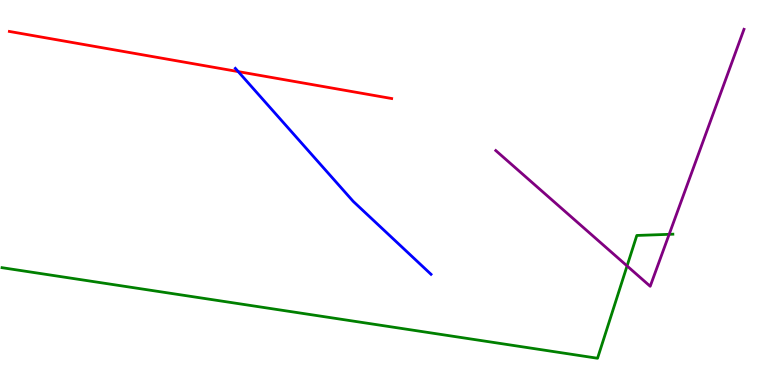[{'lines': ['blue', 'red'], 'intersections': [{'x': 3.07, 'y': 8.14}]}, {'lines': ['green', 'red'], 'intersections': []}, {'lines': ['purple', 'red'], 'intersections': []}, {'lines': ['blue', 'green'], 'intersections': []}, {'lines': ['blue', 'purple'], 'intersections': []}, {'lines': ['green', 'purple'], 'intersections': [{'x': 8.09, 'y': 3.09}, {'x': 8.63, 'y': 3.91}]}]